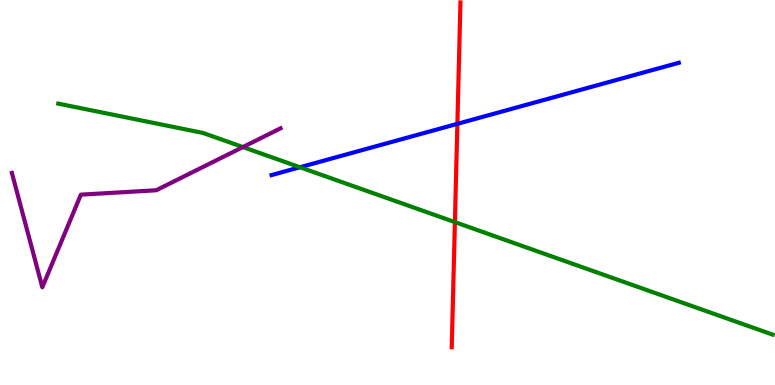[{'lines': ['blue', 'red'], 'intersections': [{'x': 5.9, 'y': 6.78}]}, {'lines': ['green', 'red'], 'intersections': [{'x': 5.87, 'y': 4.23}]}, {'lines': ['purple', 'red'], 'intersections': []}, {'lines': ['blue', 'green'], 'intersections': [{'x': 3.87, 'y': 5.66}]}, {'lines': ['blue', 'purple'], 'intersections': []}, {'lines': ['green', 'purple'], 'intersections': [{'x': 3.13, 'y': 6.18}]}]